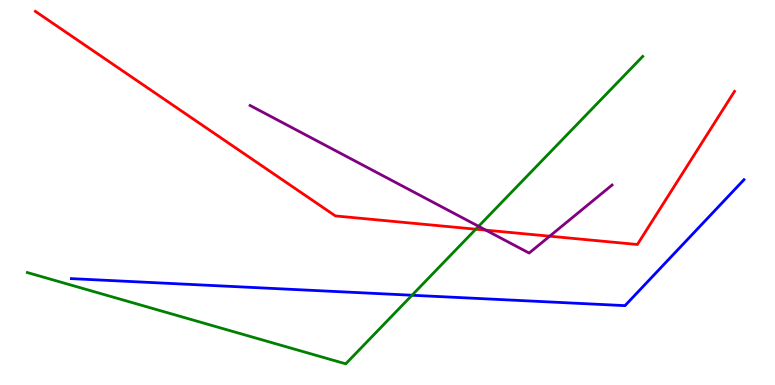[{'lines': ['blue', 'red'], 'intersections': []}, {'lines': ['green', 'red'], 'intersections': [{'x': 6.14, 'y': 4.05}]}, {'lines': ['purple', 'red'], 'intersections': [{'x': 6.27, 'y': 4.02}, {'x': 7.09, 'y': 3.87}]}, {'lines': ['blue', 'green'], 'intersections': [{'x': 5.32, 'y': 2.33}]}, {'lines': ['blue', 'purple'], 'intersections': []}, {'lines': ['green', 'purple'], 'intersections': [{'x': 6.18, 'y': 4.12}]}]